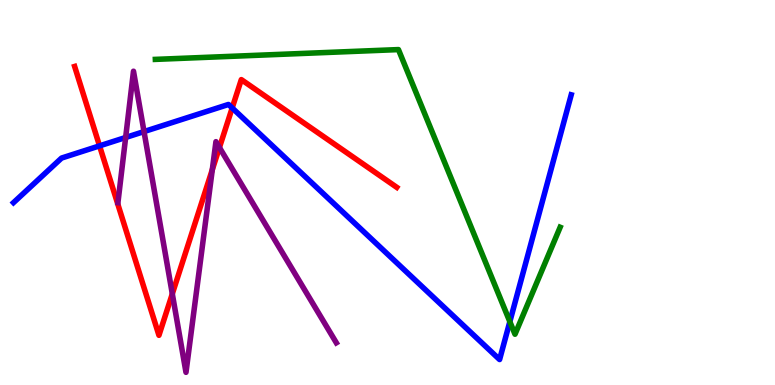[{'lines': ['blue', 'red'], 'intersections': [{'x': 1.28, 'y': 6.21}, {'x': 3.0, 'y': 7.2}]}, {'lines': ['green', 'red'], 'intersections': []}, {'lines': ['purple', 'red'], 'intersections': [{'x': 2.22, 'y': 2.37}, {'x': 2.74, 'y': 5.59}, {'x': 2.83, 'y': 6.17}]}, {'lines': ['blue', 'green'], 'intersections': [{'x': 6.58, 'y': 1.64}]}, {'lines': ['blue', 'purple'], 'intersections': [{'x': 1.62, 'y': 6.43}, {'x': 1.86, 'y': 6.58}]}, {'lines': ['green', 'purple'], 'intersections': []}]